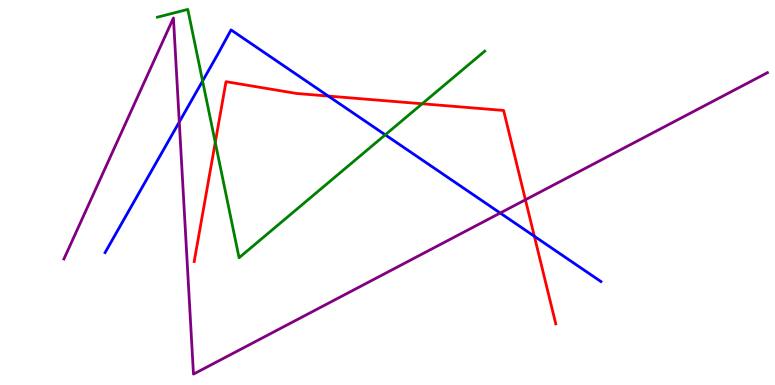[{'lines': ['blue', 'red'], 'intersections': [{'x': 4.24, 'y': 7.5}, {'x': 6.89, 'y': 3.86}]}, {'lines': ['green', 'red'], 'intersections': [{'x': 2.78, 'y': 6.3}, {'x': 5.45, 'y': 7.3}]}, {'lines': ['purple', 'red'], 'intersections': [{'x': 6.78, 'y': 4.81}]}, {'lines': ['blue', 'green'], 'intersections': [{'x': 2.61, 'y': 7.9}, {'x': 4.97, 'y': 6.5}]}, {'lines': ['blue', 'purple'], 'intersections': [{'x': 2.31, 'y': 6.83}, {'x': 6.45, 'y': 4.47}]}, {'lines': ['green', 'purple'], 'intersections': []}]